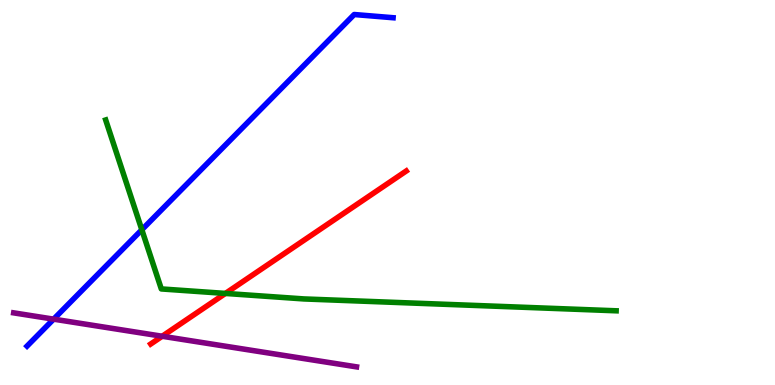[{'lines': ['blue', 'red'], 'intersections': []}, {'lines': ['green', 'red'], 'intersections': [{'x': 2.91, 'y': 2.38}]}, {'lines': ['purple', 'red'], 'intersections': [{'x': 2.09, 'y': 1.27}]}, {'lines': ['blue', 'green'], 'intersections': [{'x': 1.83, 'y': 4.03}]}, {'lines': ['blue', 'purple'], 'intersections': [{'x': 0.692, 'y': 1.71}]}, {'lines': ['green', 'purple'], 'intersections': []}]